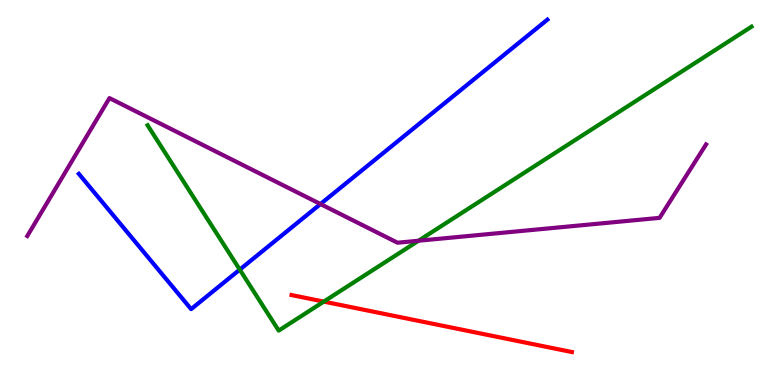[{'lines': ['blue', 'red'], 'intersections': []}, {'lines': ['green', 'red'], 'intersections': [{'x': 4.18, 'y': 2.17}]}, {'lines': ['purple', 'red'], 'intersections': []}, {'lines': ['blue', 'green'], 'intersections': [{'x': 3.09, 'y': 3.0}]}, {'lines': ['blue', 'purple'], 'intersections': [{'x': 4.14, 'y': 4.7}]}, {'lines': ['green', 'purple'], 'intersections': [{'x': 5.4, 'y': 3.75}]}]